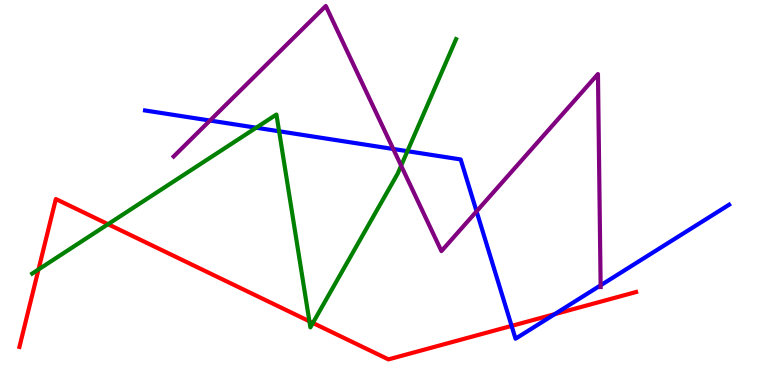[{'lines': ['blue', 'red'], 'intersections': [{'x': 6.6, 'y': 1.54}, {'x': 7.16, 'y': 1.84}]}, {'lines': ['green', 'red'], 'intersections': [{'x': 0.497, 'y': 3.0}, {'x': 1.39, 'y': 4.18}, {'x': 3.99, 'y': 1.66}, {'x': 4.04, 'y': 1.61}]}, {'lines': ['purple', 'red'], 'intersections': []}, {'lines': ['blue', 'green'], 'intersections': [{'x': 3.31, 'y': 6.68}, {'x': 3.6, 'y': 6.59}, {'x': 5.26, 'y': 6.07}]}, {'lines': ['blue', 'purple'], 'intersections': [{'x': 2.71, 'y': 6.87}, {'x': 5.07, 'y': 6.13}, {'x': 6.15, 'y': 4.51}, {'x': 7.75, 'y': 2.59}]}, {'lines': ['green', 'purple'], 'intersections': [{'x': 5.18, 'y': 5.7}]}]